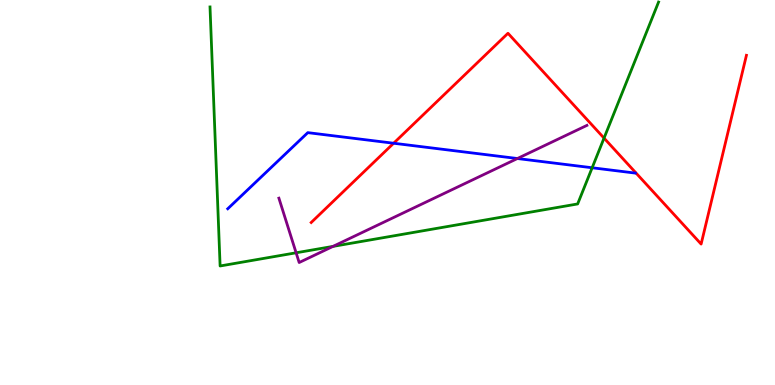[{'lines': ['blue', 'red'], 'intersections': [{'x': 5.08, 'y': 6.28}]}, {'lines': ['green', 'red'], 'intersections': [{'x': 7.79, 'y': 6.41}]}, {'lines': ['purple', 'red'], 'intersections': []}, {'lines': ['blue', 'green'], 'intersections': [{'x': 7.64, 'y': 5.64}]}, {'lines': ['blue', 'purple'], 'intersections': [{'x': 6.68, 'y': 5.88}]}, {'lines': ['green', 'purple'], 'intersections': [{'x': 3.82, 'y': 3.43}, {'x': 4.3, 'y': 3.6}]}]